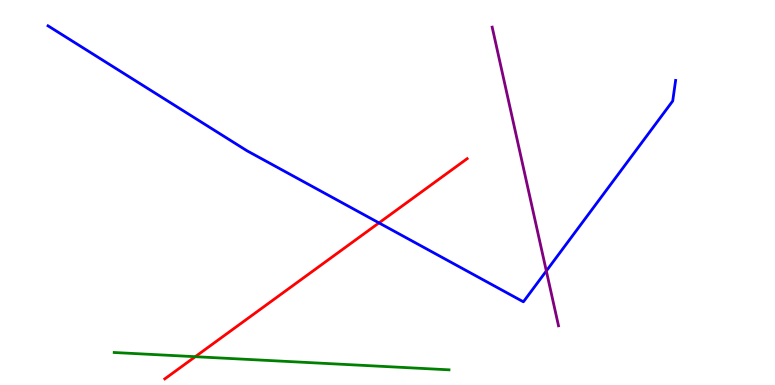[{'lines': ['blue', 'red'], 'intersections': [{'x': 4.89, 'y': 4.21}]}, {'lines': ['green', 'red'], 'intersections': [{'x': 2.52, 'y': 0.735}]}, {'lines': ['purple', 'red'], 'intersections': []}, {'lines': ['blue', 'green'], 'intersections': []}, {'lines': ['blue', 'purple'], 'intersections': [{'x': 7.05, 'y': 2.96}]}, {'lines': ['green', 'purple'], 'intersections': []}]